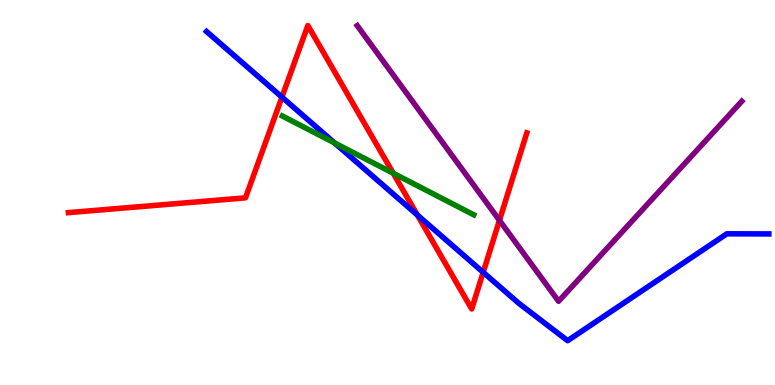[{'lines': ['blue', 'red'], 'intersections': [{'x': 3.64, 'y': 7.48}, {'x': 5.39, 'y': 4.41}, {'x': 6.23, 'y': 2.93}]}, {'lines': ['green', 'red'], 'intersections': [{'x': 5.07, 'y': 5.5}]}, {'lines': ['purple', 'red'], 'intersections': [{'x': 6.44, 'y': 4.28}]}, {'lines': ['blue', 'green'], 'intersections': [{'x': 4.32, 'y': 6.29}]}, {'lines': ['blue', 'purple'], 'intersections': []}, {'lines': ['green', 'purple'], 'intersections': []}]